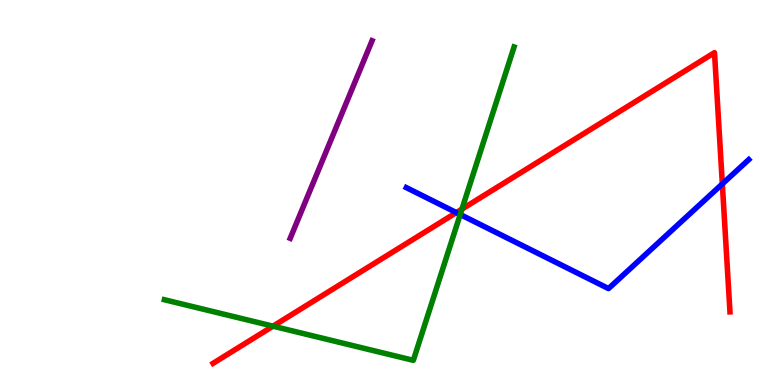[{'lines': ['blue', 'red'], 'intersections': [{'x': 5.89, 'y': 4.48}, {'x': 9.32, 'y': 5.22}]}, {'lines': ['green', 'red'], 'intersections': [{'x': 3.52, 'y': 1.53}, {'x': 5.96, 'y': 4.57}]}, {'lines': ['purple', 'red'], 'intersections': []}, {'lines': ['blue', 'green'], 'intersections': [{'x': 5.94, 'y': 4.43}]}, {'lines': ['blue', 'purple'], 'intersections': []}, {'lines': ['green', 'purple'], 'intersections': []}]